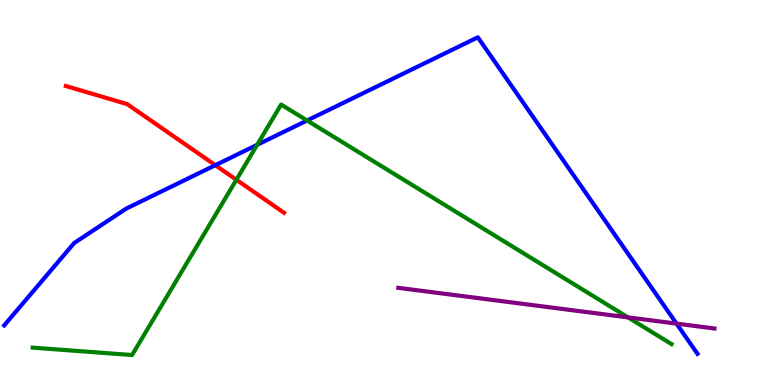[{'lines': ['blue', 'red'], 'intersections': [{'x': 2.78, 'y': 5.71}]}, {'lines': ['green', 'red'], 'intersections': [{'x': 3.05, 'y': 5.33}]}, {'lines': ['purple', 'red'], 'intersections': []}, {'lines': ['blue', 'green'], 'intersections': [{'x': 3.32, 'y': 6.24}, {'x': 3.96, 'y': 6.87}]}, {'lines': ['blue', 'purple'], 'intersections': [{'x': 8.73, 'y': 1.59}]}, {'lines': ['green', 'purple'], 'intersections': [{'x': 8.1, 'y': 1.76}]}]